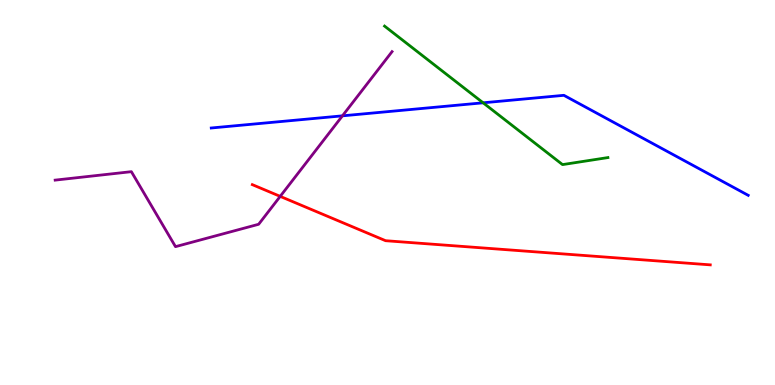[{'lines': ['blue', 'red'], 'intersections': []}, {'lines': ['green', 'red'], 'intersections': []}, {'lines': ['purple', 'red'], 'intersections': [{'x': 3.62, 'y': 4.9}]}, {'lines': ['blue', 'green'], 'intersections': [{'x': 6.23, 'y': 7.33}]}, {'lines': ['blue', 'purple'], 'intersections': [{'x': 4.42, 'y': 6.99}]}, {'lines': ['green', 'purple'], 'intersections': []}]